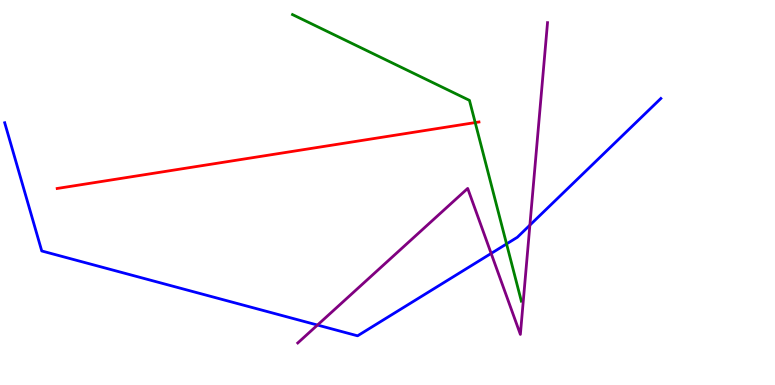[{'lines': ['blue', 'red'], 'intersections': []}, {'lines': ['green', 'red'], 'intersections': [{'x': 6.13, 'y': 6.82}]}, {'lines': ['purple', 'red'], 'intersections': []}, {'lines': ['blue', 'green'], 'intersections': [{'x': 6.54, 'y': 3.66}]}, {'lines': ['blue', 'purple'], 'intersections': [{'x': 4.1, 'y': 1.56}, {'x': 6.34, 'y': 3.42}, {'x': 6.84, 'y': 4.15}]}, {'lines': ['green', 'purple'], 'intersections': []}]